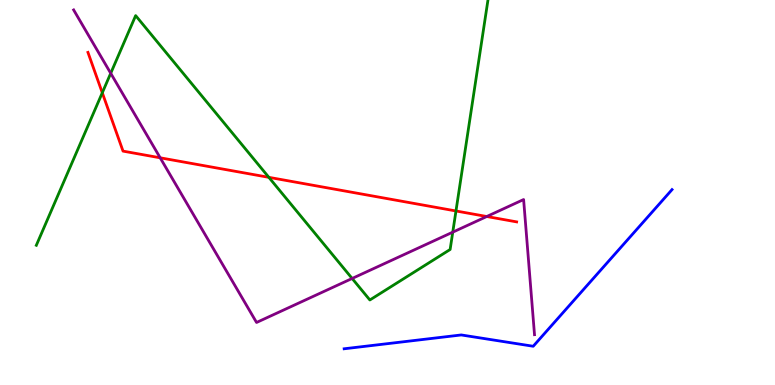[{'lines': ['blue', 'red'], 'intersections': []}, {'lines': ['green', 'red'], 'intersections': [{'x': 1.32, 'y': 7.59}, {'x': 3.47, 'y': 5.39}, {'x': 5.88, 'y': 4.52}]}, {'lines': ['purple', 'red'], 'intersections': [{'x': 2.07, 'y': 5.9}, {'x': 6.28, 'y': 4.38}]}, {'lines': ['blue', 'green'], 'intersections': []}, {'lines': ['blue', 'purple'], 'intersections': []}, {'lines': ['green', 'purple'], 'intersections': [{'x': 1.43, 'y': 8.1}, {'x': 4.54, 'y': 2.77}, {'x': 5.84, 'y': 3.97}]}]